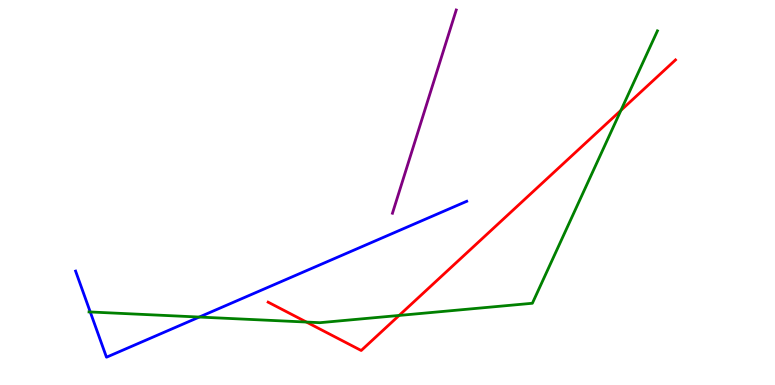[{'lines': ['blue', 'red'], 'intersections': []}, {'lines': ['green', 'red'], 'intersections': [{'x': 3.95, 'y': 1.63}, {'x': 5.15, 'y': 1.81}, {'x': 8.01, 'y': 7.13}]}, {'lines': ['purple', 'red'], 'intersections': []}, {'lines': ['blue', 'green'], 'intersections': [{'x': 1.16, 'y': 1.9}, {'x': 2.57, 'y': 1.76}]}, {'lines': ['blue', 'purple'], 'intersections': []}, {'lines': ['green', 'purple'], 'intersections': []}]